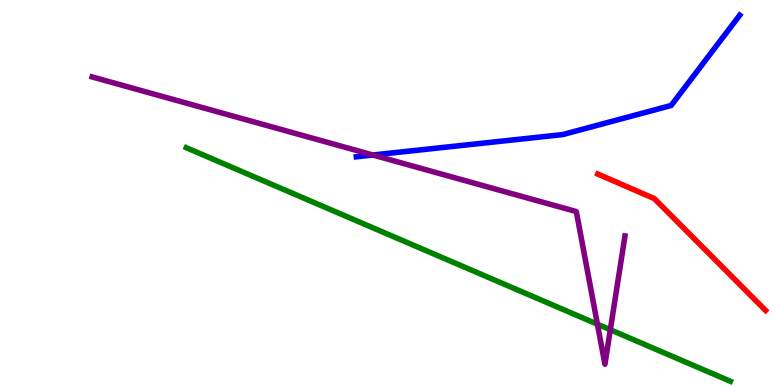[{'lines': ['blue', 'red'], 'intersections': []}, {'lines': ['green', 'red'], 'intersections': []}, {'lines': ['purple', 'red'], 'intersections': []}, {'lines': ['blue', 'green'], 'intersections': []}, {'lines': ['blue', 'purple'], 'intersections': [{'x': 4.81, 'y': 5.97}]}, {'lines': ['green', 'purple'], 'intersections': [{'x': 7.71, 'y': 1.58}, {'x': 7.88, 'y': 1.44}]}]